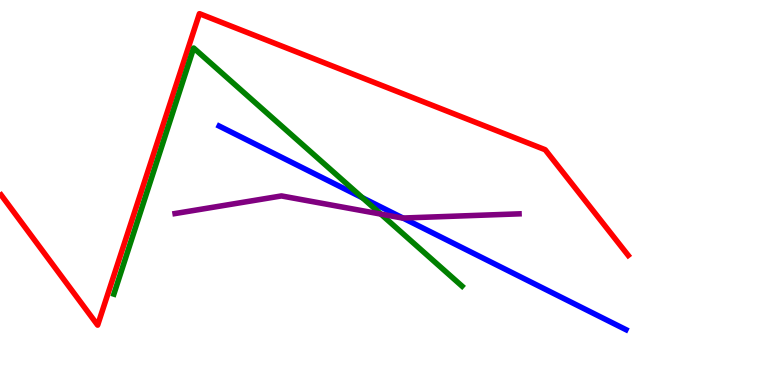[{'lines': ['blue', 'red'], 'intersections': []}, {'lines': ['green', 'red'], 'intersections': []}, {'lines': ['purple', 'red'], 'intersections': []}, {'lines': ['blue', 'green'], 'intersections': [{'x': 4.68, 'y': 4.86}]}, {'lines': ['blue', 'purple'], 'intersections': [{'x': 5.2, 'y': 4.34}]}, {'lines': ['green', 'purple'], 'intersections': [{'x': 4.91, 'y': 4.44}]}]